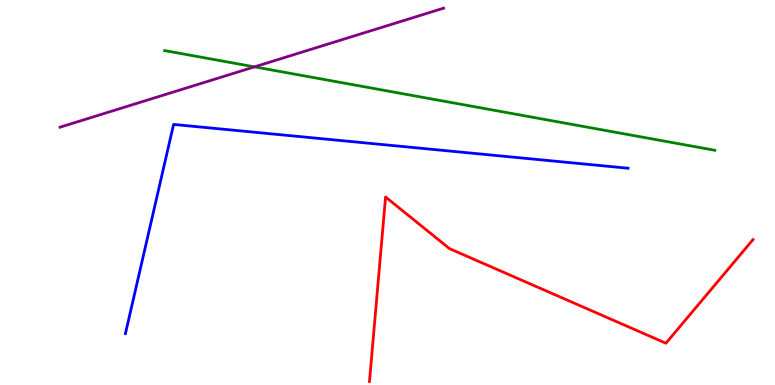[{'lines': ['blue', 'red'], 'intersections': []}, {'lines': ['green', 'red'], 'intersections': []}, {'lines': ['purple', 'red'], 'intersections': []}, {'lines': ['blue', 'green'], 'intersections': []}, {'lines': ['blue', 'purple'], 'intersections': []}, {'lines': ['green', 'purple'], 'intersections': [{'x': 3.28, 'y': 8.26}]}]